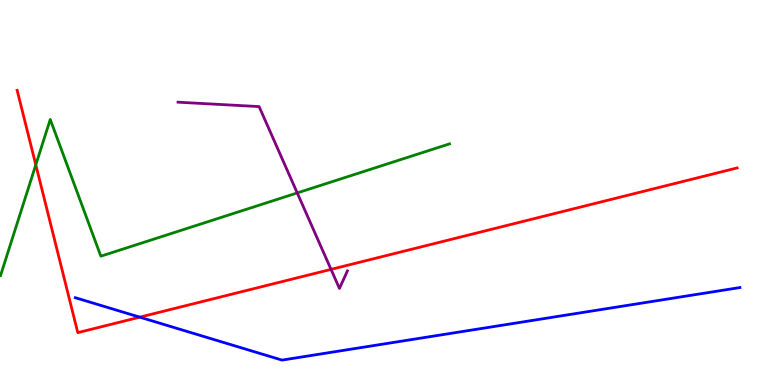[{'lines': ['blue', 'red'], 'intersections': [{'x': 1.8, 'y': 1.76}]}, {'lines': ['green', 'red'], 'intersections': [{'x': 0.462, 'y': 5.72}]}, {'lines': ['purple', 'red'], 'intersections': [{'x': 4.27, 'y': 3.0}]}, {'lines': ['blue', 'green'], 'intersections': []}, {'lines': ['blue', 'purple'], 'intersections': []}, {'lines': ['green', 'purple'], 'intersections': [{'x': 3.84, 'y': 4.99}]}]